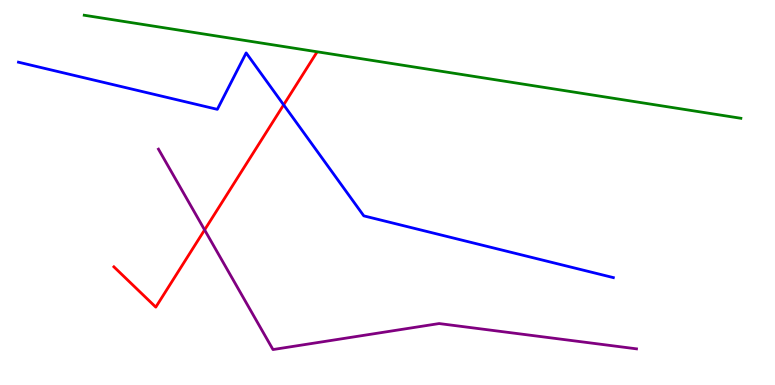[{'lines': ['blue', 'red'], 'intersections': [{'x': 3.66, 'y': 7.28}]}, {'lines': ['green', 'red'], 'intersections': []}, {'lines': ['purple', 'red'], 'intersections': [{'x': 2.64, 'y': 4.03}]}, {'lines': ['blue', 'green'], 'intersections': []}, {'lines': ['blue', 'purple'], 'intersections': []}, {'lines': ['green', 'purple'], 'intersections': []}]